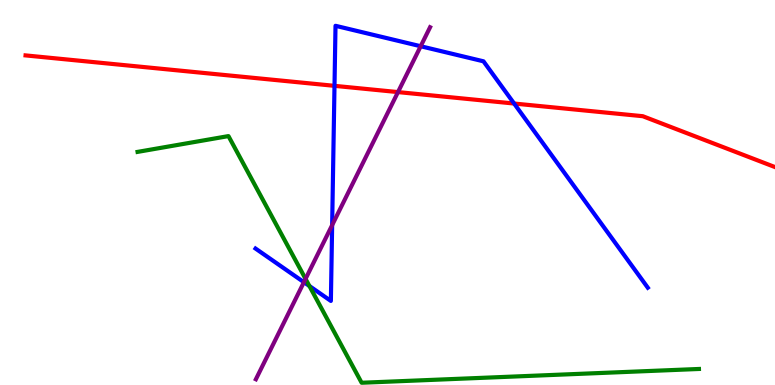[{'lines': ['blue', 'red'], 'intersections': [{'x': 4.32, 'y': 7.77}, {'x': 6.63, 'y': 7.31}]}, {'lines': ['green', 'red'], 'intersections': []}, {'lines': ['purple', 'red'], 'intersections': [{'x': 5.14, 'y': 7.61}]}, {'lines': ['blue', 'green'], 'intersections': [{'x': 3.99, 'y': 2.57}]}, {'lines': ['blue', 'purple'], 'intersections': [{'x': 3.92, 'y': 2.67}, {'x': 4.29, 'y': 4.15}, {'x': 5.43, 'y': 8.8}]}, {'lines': ['green', 'purple'], 'intersections': [{'x': 3.94, 'y': 2.76}]}]